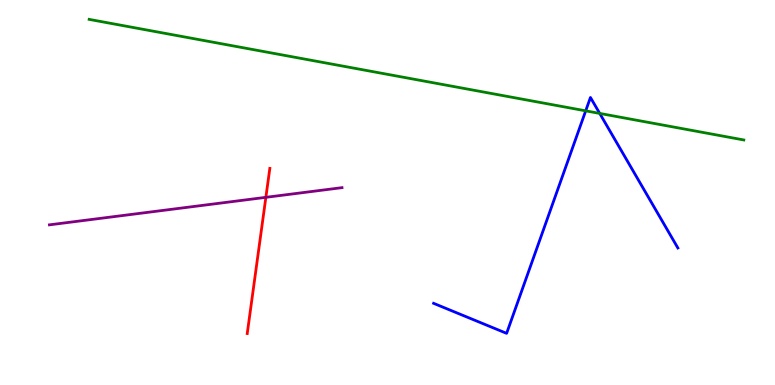[{'lines': ['blue', 'red'], 'intersections': []}, {'lines': ['green', 'red'], 'intersections': []}, {'lines': ['purple', 'red'], 'intersections': [{'x': 3.43, 'y': 4.87}]}, {'lines': ['blue', 'green'], 'intersections': [{'x': 7.56, 'y': 7.12}, {'x': 7.74, 'y': 7.05}]}, {'lines': ['blue', 'purple'], 'intersections': []}, {'lines': ['green', 'purple'], 'intersections': []}]